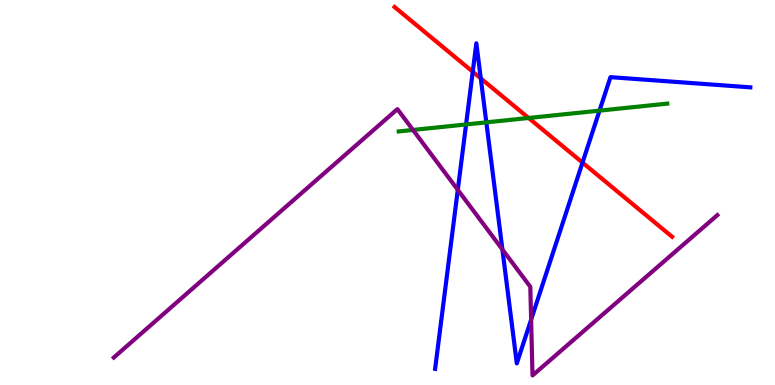[{'lines': ['blue', 'red'], 'intersections': [{'x': 6.1, 'y': 8.14}, {'x': 6.2, 'y': 7.96}, {'x': 7.52, 'y': 5.78}]}, {'lines': ['green', 'red'], 'intersections': [{'x': 6.82, 'y': 6.94}]}, {'lines': ['purple', 'red'], 'intersections': []}, {'lines': ['blue', 'green'], 'intersections': [{'x': 6.01, 'y': 6.77}, {'x': 6.28, 'y': 6.82}, {'x': 7.74, 'y': 7.13}]}, {'lines': ['blue', 'purple'], 'intersections': [{'x': 5.91, 'y': 5.07}, {'x': 6.48, 'y': 3.52}, {'x': 6.85, 'y': 1.7}]}, {'lines': ['green', 'purple'], 'intersections': [{'x': 5.33, 'y': 6.62}]}]